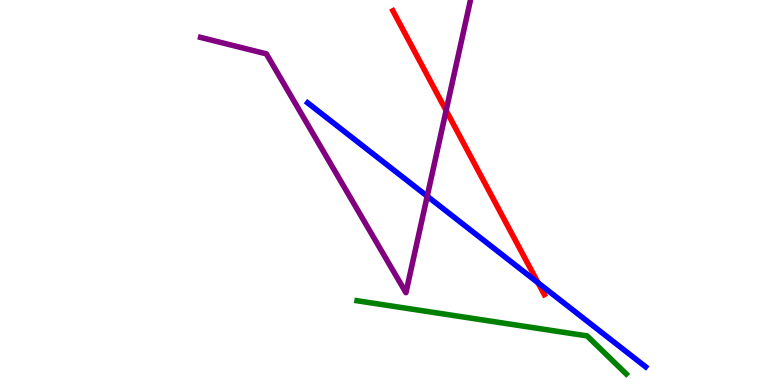[{'lines': ['blue', 'red'], 'intersections': [{'x': 6.94, 'y': 2.66}]}, {'lines': ['green', 'red'], 'intersections': []}, {'lines': ['purple', 'red'], 'intersections': [{'x': 5.76, 'y': 7.13}]}, {'lines': ['blue', 'green'], 'intersections': []}, {'lines': ['blue', 'purple'], 'intersections': [{'x': 5.51, 'y': 4.9}]}, {'lines': ['green', 'purple'], 'intersections': []}]